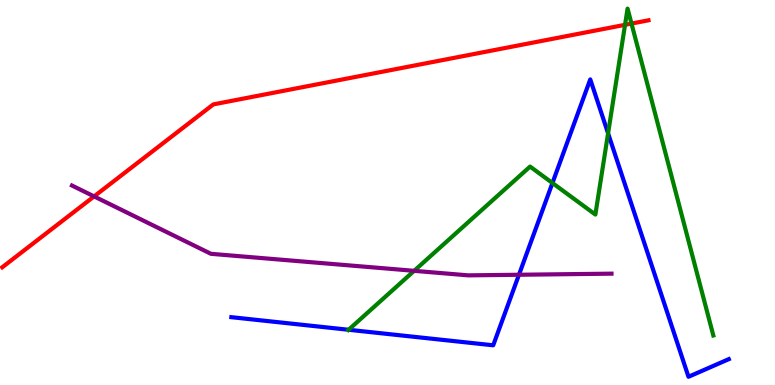[{'lines': ['blue', 'red'], 'intersections': []}, {'lines': ['green', 'red'], 'intersections': [{'x': 8.07, 'y': 9.36}, {'x': 8.15, 'y': 9.39}]}, {'lines': ['purple', 'red'], 'intersections': [{'x': 1.21, 'y': 4.9}]}, {'lines': ['blue', 'green'], 'intersections': [{'x': 4.5, 'y': 1.43}, {'x': 7.13, 'y': 5.25}, {'x': 7.85, 'y': 6.54}]}, {'lines': ['blue', 'purple'], 'intersections': [{'x': 6.7, 'y': 2.86}]}, {'lines': ['green', 'purple'], 'intersections': [{'x': 5.34, 'y': 2.97}]}]